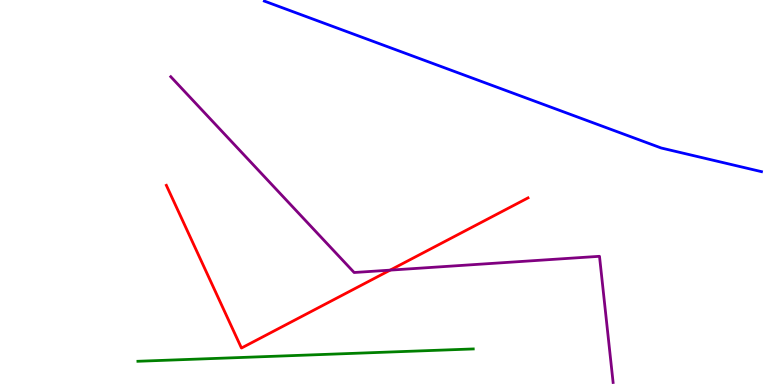[{'lines': ['blue', 'red'], 'intersections': []}, {'lines': ['green', 'red'], 'intersections': []}, {'lines': ['purple', 'red'], 'intersections': [{'x': 5.03, 'y': 2.98}]}, {'lines': ['blue', 'green'], 'intersections': []}, {'lines': ['blue', 'purple'], 'intersections': []}, {'lines': ['green', 'purple'], 'intersections': []}]